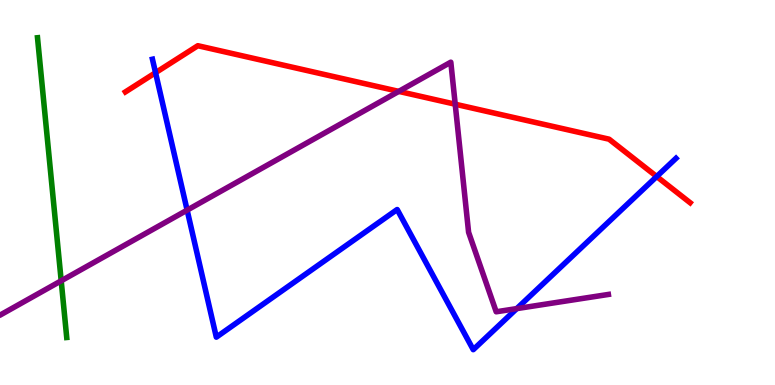[{'lines': ['blue', 'red'], 'intersections': [{'x': 2.01, 'y': 8.11}, {'x': 8.47, 'y': 5.42}]}, {'lines': ['green', 'red'], 'intersections': []}, {'lines': ['purple', 'red'], 'intersections': [{'x': 5.15, 'y': 7.63}, {'x': 5.87, 'y': 7.29}]}, {'lines': ['blue', 'green'], 'intersections': []}, {'lines': ['blue', 'purple'], 'intersections': [{'x': 2.41, 'y': 4.54}, {'x': 6.67, 'y': 1.98}]}, {'lines': ['green', 'purple'], 'intersections': [{'x': 0.79, 'y': 2.71}]}]